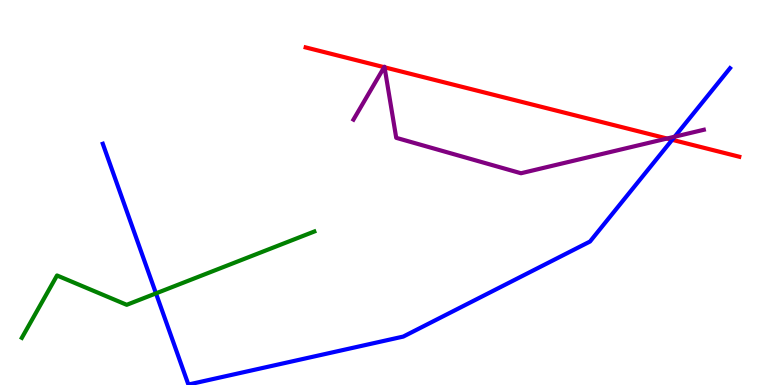[{'lines': ['blue', 'red'], 'intersections': [{'x': 8.67, 'y': 6.37}]}, {'lines': ['green', 'red'], 'intersections': []}, {'lines': ['purple', 'red'], 'intersections': [{'x': 4.96, 'y': 8.25}, {'x': 4.96, 'y': 8.25}, {'x': 8.61, 'y': 6.4}]}, {'lines': ['blue', 'green'], 'intersections': [{'x': 2.01, 'y': 2.38}]}, {'lines': ['blue', 'purple'], 'intersections': [{'x': 8.71, 'y': 6.45}]}, {'lines': ['green', 'purple'], 'intersections': []}]